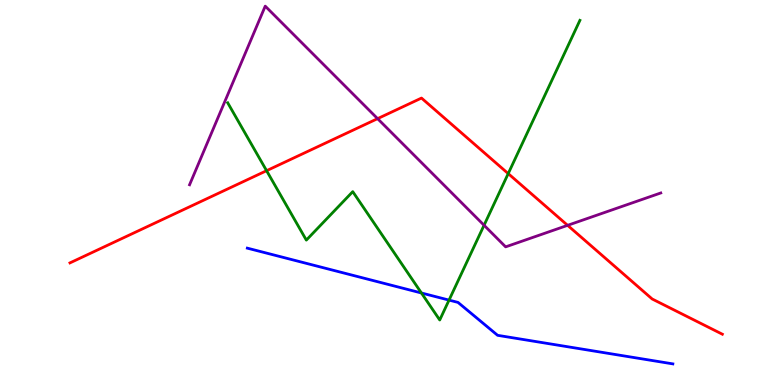[{'lines': ['blue', 'red'], 'intersections': []}, {'lines': ['green', 'red'], 'intersections': [{'x': 3.44, 'y': 5.57}, {'x': 6.56, 'y': 5.49}]}, {'lines': ['purple', 'red'], 'intersections': [{'x': 4.87, 'y': 6.92}, {'x': 7.32, 'y': 4.15}]}, {'lines': ['blue', 'green'], 'intersections': [{'x': 5.44, 'y': 2.39}, {'x': 5.79, 'y': 2.21}]}, {'lines': ['blue', 'purple'], 'intersections': []}, {'lines': ['green', 'purple'], 'intersections': [{'x': 6.25, 'y': 4.15}]}]